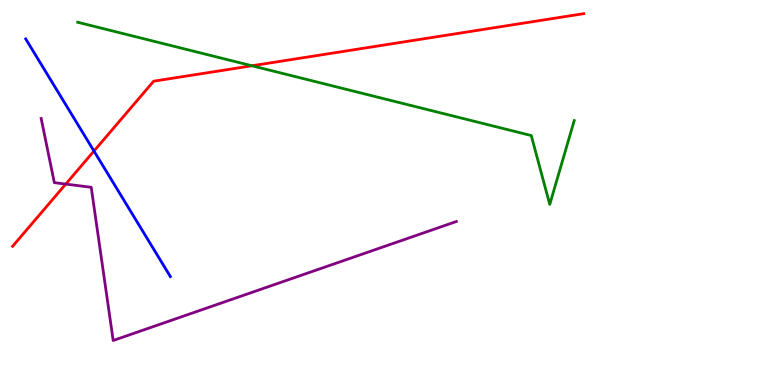[{'lines': ['blue', 'red'], 'intersections': [{'x': 1.21, 'y': 6.08}]}, {'lines': ['green', 'red'], 'intersections': [{'x': 3.25, 'y': 8.29}]}, {'lines': ['purple', 'red'], 'intersections': [{'x': 0.848, 'y': 5.22}]}, {'lines': ['blue', 'green'], 'intersections': []}, {'lines': ['blue', 'purple'], 'intersections': []}, {'lines': ['green', 'purple'], 'intersections': []}]